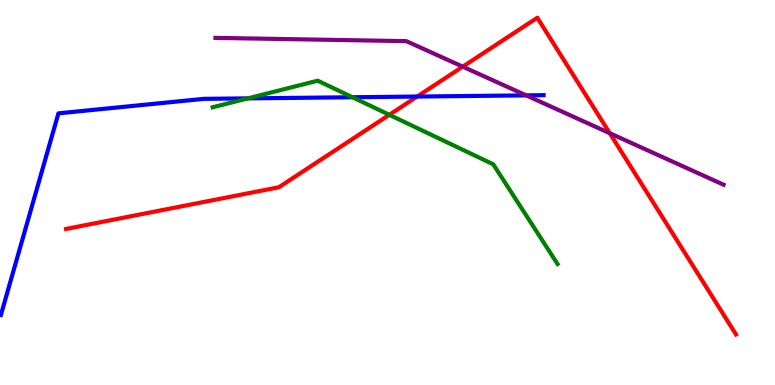[{'lines': ['blue', 'red'], 'intersections': [{'x': 5.38, 'y': 7.49}]}, {'lines': ['green', 'red'], 'intersections': [{'x': 5.02, 'y': 7.02}]}, {'lines': ['purple', 'red'], 'intersections': [{'x': 5.97, 'y': 8.27}, {'x': 7.87, 'y': 6.54}]}, {'lines': ['blue', 'green'], 'intersections': [{'x': 3.2, 'y': 7.44}, {'x': 4.55, 'y': 7.47}]}, {'lines': ['blue', 'purple'], 'intersections': [{'x': 6.79, 'y': 7.52}]}, {'lines': ['green', 'purple'], 'intersections': []}]